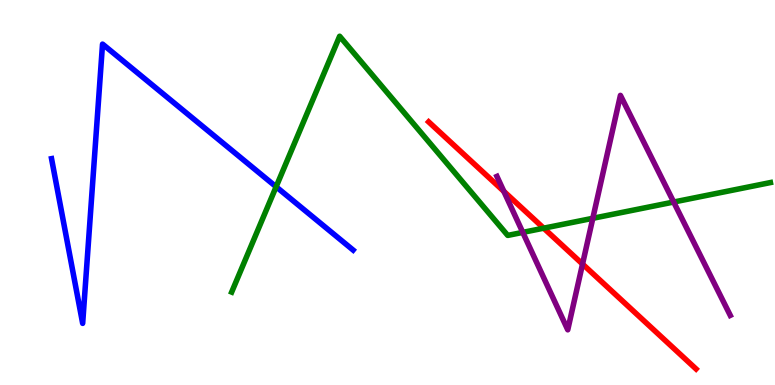[{'lines': ['blue', 'red'], 'intersections': []}, {'lines': ['green', 'red'], 'intersections': [{'x': 7.02, 'y': 4.07}]}, {'lines': ['purple', 'red'], 'intersections': [{'x': 6.5, 'y': 5.03}, {'x': 7.52, 'y': 3.14}]}, {'lines': ['blue', 'green'], 'intersections': [{'x': 3.56, 'y': 5.15}]}, {'lines': ['blue', 'purple'], 'intersections': []}, {'lines': ['green', 'purple'], 'intersections': [{'x': 6.75, 'y': 3.96}, {'x': 7.65, 'y': 4.33}, {'x': 8.69, 'y': 4.75}]}]